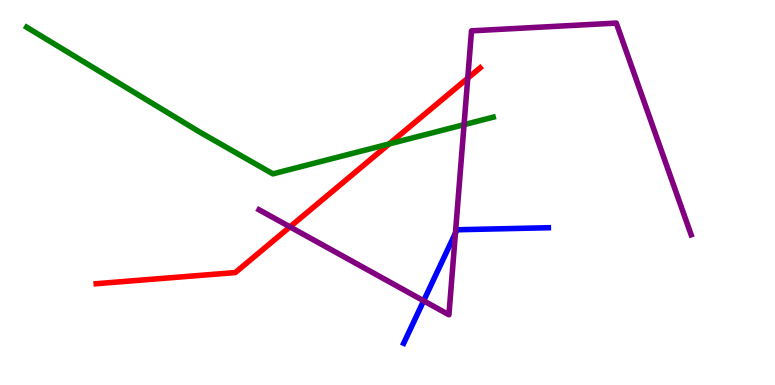[{'lines': ['blue', 'red'], 'intersections': []}, {'lines': ['green', 'red'], 'intersections': [{'x': 5.02, 'y': 6.26}]}, {'lines': ['purple', 'red'], 'intersections': [{'x': 3.74, 'y': 4.11}, {'x': 6.04, 'y': 7.97}]}, {'lines': ['blue', 'green'], 'intersections': []}, {'lines': ['blue', 'purple'], 'intersections': [{'x': 5.47, 'y': 2.19}, {'x': 5.88, 'y': 3.94}]}, {'lines': ['green', 'purple'], 'intersections': [{'x': 5.99, 'y': 6.76}]}]